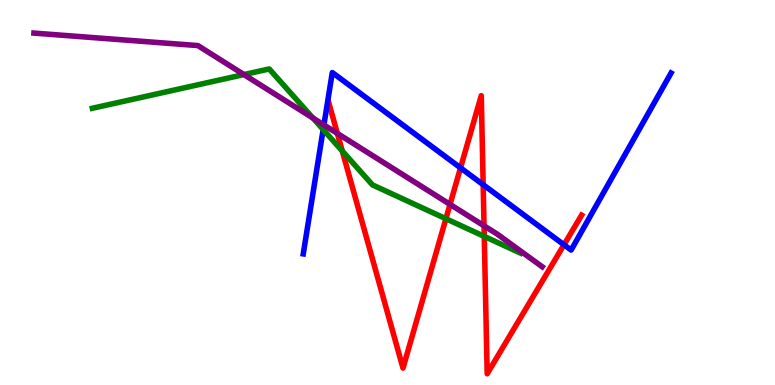[{'lines': ['blue', 'red'], 'intersections': [{'x': 5.94, 'y': 5.64}, {'x': 6.23, 'y': 5.2}, {'x': 7.28, 'y': 3.64}]}, {'lines': ['green', 'red'], 'intersections': [{'x': 4.42, 'y': 6.08}, {'x': 5.75, 'y': 4.32}, {'x': 6.25, 'y': 3.86}]}, {'lines': ['purple', 'red'], 'intersections': [{'x': 4.35, 'y': 6.53}, {'x': 5.81, 'y': 4.69}, {'x': 6.25, 'y': 4.14}]}, {'lines': ['blue', 'green'], 'intersections': [{'x': 4.17, 'y': 6.64}]}, {'lines': ['blue', 'purple'], 'intersections': [{'x': 4.18, 'y': 6.75}]}, {'lines': ['green', 'purple'], 'intersections': [{'x': 3.15, 'y': 8.06}, {'x': 4.04, 'y': 6.93}]}]